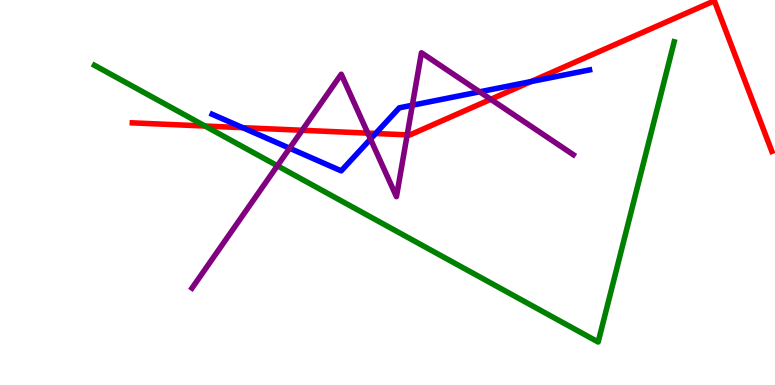[{'lines': ['blue', 'red'], 'intersections': [{'x': 3.13, 'y': 6.68}, {'x': 4.85, 'y': 6.53}, {'x': 6.85, 'y': 7.88}]}, {'lines': ['green', 'red'], 'intersections': [{'x': 2.65, 'y': 6.73}]}, {'lines': ['purple', 'red'], 'intersections': [{'x': 3.9, 'y': 6.62}, {'x': 4.75, 'y': 6.54}, {'x': 5.25, 'y': 6.5}, {'x': 6.33, 'y': 7.42}]}, {'lines': ['blue', 'green'], 'intersections': []}, {'lines': ['blue', 'purple'], 'intersections': [{'x': 3.74, 'y': 6.15}, {'x': 4.78, 'y': 6.39}, {'x': 5.32, 'y': 7.27}, {'x': 6.19, 'y': 7.62}]}, {'lines': ['green', 'purple'], 'intersections': [{'x': 3.58, 'y': 5.69}]}]